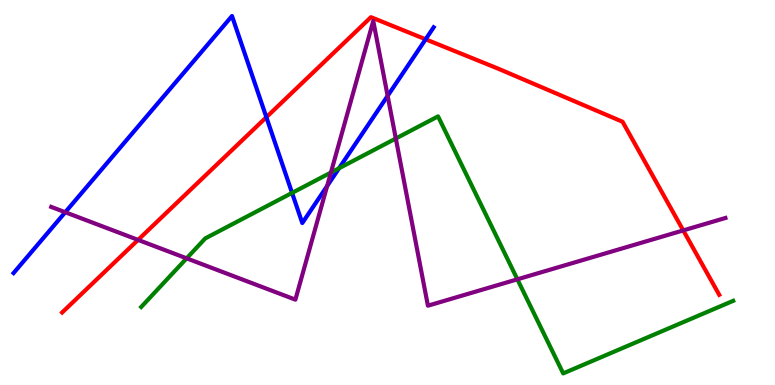[{'lines': ['blue', 'red'], 'intersections': [{'x': 3.44, 'y': 6.96}, {'x': 5.49, 'y': 8.98}]}, {'lines': ['green', 'red'], 'intersections': []}, {'lines': ['purple', 'red'], 'intersections': [{'x': 1.78, 'y': 3.77}, {'x': 8.82, 'y': 4.02}]}, {'lines': ['blue', 'green'], 'intersections': [{'x': 3.77, 'y': 4.99}, {'x': 4.37, 'y': 5.63}]}, {'lines': ['blue', 'purple'], 'intersections': [{'x': 0.842, 'y': 4.49}, {'x': 4.22, 'y': 5.17}, {'x': 5.0, 'y': 7.51}]}, {'lines': ['green', 'purple'], 'intersections': [{'x': 2.41, 'y': 3.29}, {'x': 4.27, 'y': 5.52}, {'x': 5.11, 'y': 6.4}, {'x': 6.68, 'y': 2.75}]}]